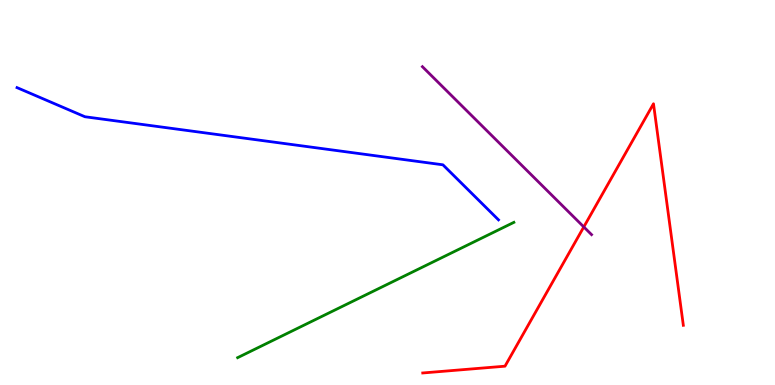[{'lines': ['blue', 'red'], 'intersections': []}, {'lines': ['green', 'red'], 'intersections': []}, {'lines': ['purple', 'red'], 'intersections': [{'x': 7.53, 'y': 4.11}]}, {'lines': ['blue', 'green'], 'intersections': []}, {'lines': ['blue', 'purple'], 'intersections': []}, {'lines': ['green', 'purple'], 'intersections': []}]